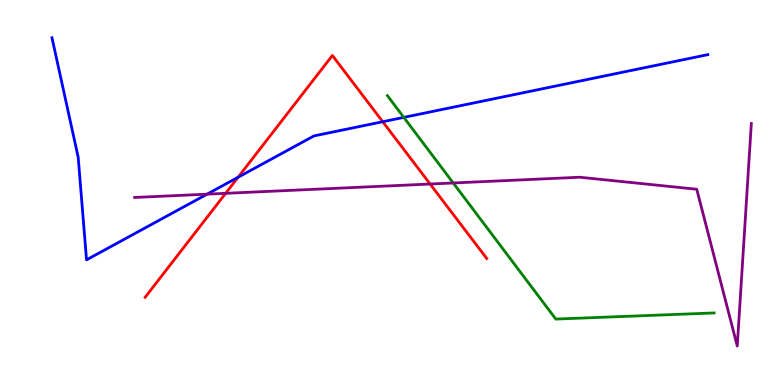[{'lines': ['blue', 'red'], 'intersections': [{'x': 3.07, 'y': 5.4}, {'x': 4.94, 'y': 6.84}]}, {'lines': ['green', 'red'], 'intersections': []}, {'lines': ['purple', 'red'], 'intersections': [{'x': 2.91, 'y': 4.98}, {'x': 5.55, 'y': 5.22}]}, {'lines': ['blue', 'green'], 'intersections': [{'x': 5.21, 'y': 6.95}]}, {'lines': ['blue', 'purple'], 'intersections': [{'x': 2.67, 'y': 4.96}]}, {'lines': ['green', 'purple'], 'intersections': [{'x': 5.85, 'y': 5.25}]}]